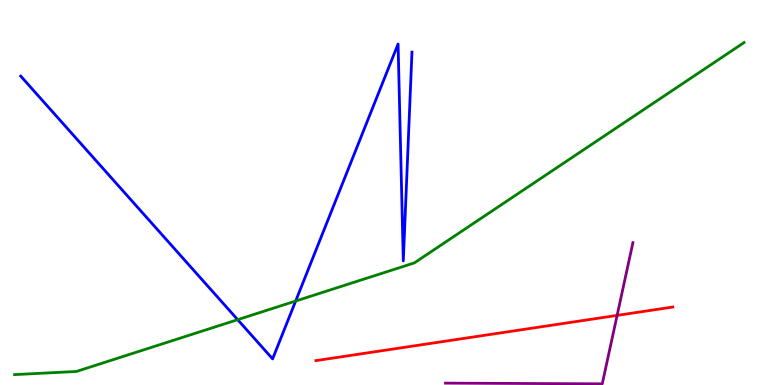[{'lines': ['blue', 'red'], 'intersections': []}, {'lines': ['green', 'red'], 'intersections': []}, {'lines': ['purple', 'red'], 'intersections': [{'x': 7.96, 'y': 1.81}]}, {'lines': ['blue', 'green'], 'intersections': [{'x': 3.07, 'y': 1.7}, {'x': 3.82, 'y': 2.18}]}, {'lines': ['blue', 'purple'], 'intersections': []}, {'lines': ['green', 'purple'], 'intersections': []}]